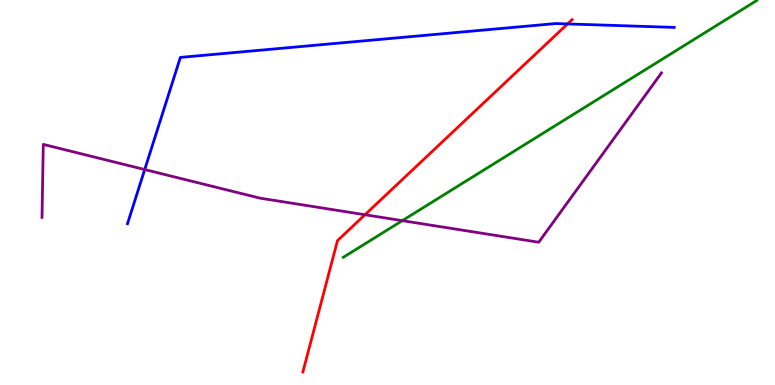[{'lines': ['blue', 'red'], 'intersections': [{'x': 7.32, 'y': 9.38}]}, {'lines': ['green', 'red'], 'intersections': []}, {'lines': ['purple', 'red'], 'intersections': [{'x': 4.71, 'y': 4.42}]}, {'lines': ['blue', 'green'], 'intersections': []}, {'lines': ['blue', 'purple'], 'intersections': [{'x': 1.87, 'y': 5.6}]}, {'lines': ['green', 'purple'], 'intersections': [{'x': 5.19, 'y': 4.27}]}]